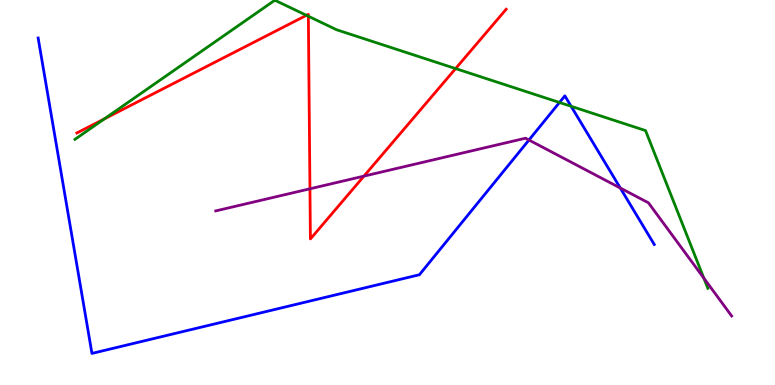[{'lines': ['blue', 'red'], 'intersections': []}, {'lines': ['green', 'red'], 'intersections': [{'x': 1.35, 'y': 6.91}, {'x': 3.95, 'y': 9.6}, {'x': 3.98, 'y': 9.58}, {'x': 5.88, 'y': 8.22}]}, {'lines': ['purple', 'red'], 'intersections': [{'x': 4.0, 'y': 5.1}, {'x': 4.7, 'y': 5.43}]}, {'lines': ['blue', 'green'], 'intersections': [{'x': 7.22, 'y': 7.34}, {'x': 7.37, 'y': 7.24}]}, {'lines': ['blue', 'purple'], 'intersections': [{'x': 6.83, 'y': 6.36}, {'x': 8.0, 'y': 5.12}]}, {'lines': ['green', 'purple'], 'intersections': [{'x': 9.08, 'y': 2.78}]}]